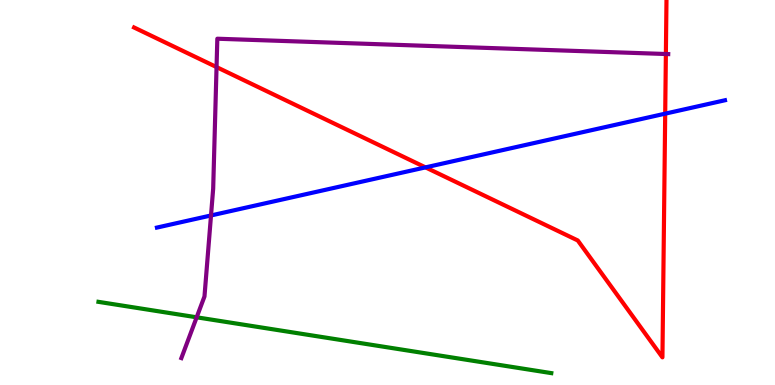[{'lines': ['blue', 'red'], 'intersections': [{'x': 5.49, 'y': 5.65}, {'x': 8.58, 'y': 7.05}]}, {'lines': ['green', 'red'], 'intersections': []}, {'lines': ['purple', 'red'], 'intersections': [{'x': 2.79, 'y': 8.26}, {'x': 8.59, 'y': 8.6}]}, {'lines': ['blue', 'green'], 'intersections': []}, {'lines': ['blue', 'purple'], 'intersections': [{'x': 2.72, 'y': 4.4}]}, {'lines': ['green', 'purple'], 'intersections': [{'x': 2.54, 'y': 1.76}]}]